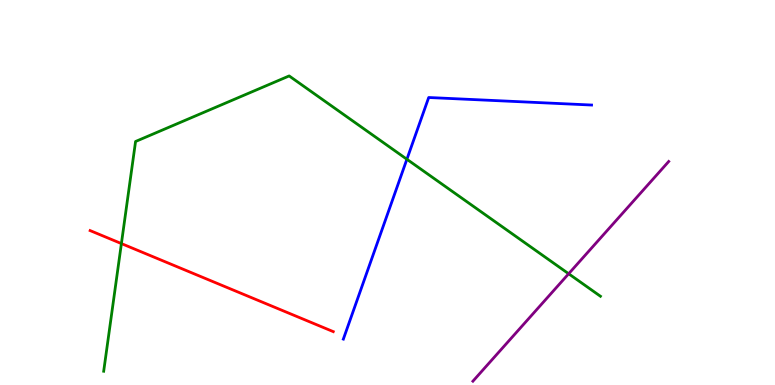[{'lines': ['blue', 'red'], 'intersections': []}, {'lines': ['green', 'red'], 'intersections': [{'x': 1.57, 'y': 3.67}]}, {'lines': ['purple', 'red'], 'intersections': []}, {'lines': ['blue', 'green'], 'intersections': [{'x': 5.25, 'y': 5.86}]}, {'lines': ['blue', 'purple'], 'intersections': []}, {'lines': ['green', 'purple'], 'intersections': [{'x': 7.34, 'y': 2.89}]}]